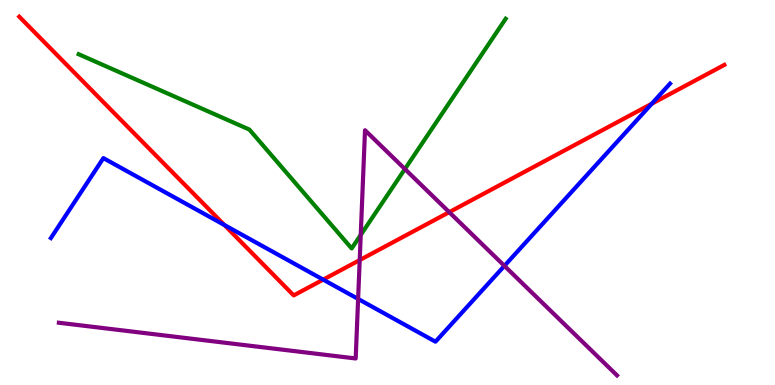[{'lines': ['blue', 'red'], 'intersections': [{'x': 2.9, 'y': 4.16}, {'x': 4.17, 'y': 2.74}, {'x': 8.41, 'y': 7.31}]}, {'lines': ['green', 'red'], 'intersections': []}, {'lines': ['purple', 'red'], 'intersections': [{'x': 4.64, 'y': 3.24}, {'x': 5.8, 'y': 4.49}]}, {'lines': ['blue', 'green'], 'intersections': []}, {'lines': ['blue', 'purple'], 'intersections': [{'x': 4.62, 'y': 2.24}, {'x': 6.51, 'y': 3.09}]}, {'lines': ['green', 'purple'], 'intersections': [{'x': 4.65, 'y': 3.9}, {'x': 5.22, 'y': 5.61}]}]